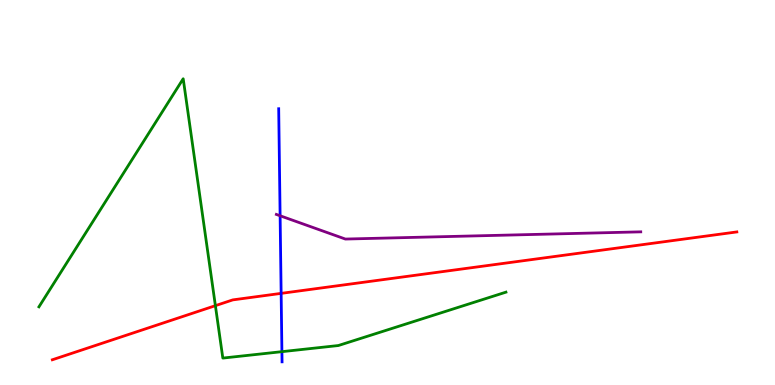[{'lines': ['blue', 'red'], 'intersections': [{'x': 3.63, 'y': 2.38}]}, {'lines': ['green', 'red'], 'intersections': [{'x': 2.78, 'y': 2.06}]}, {'lines': ['purple', 'red'], 'intersections': []}, {'lines': ['blue', 'green'], 'intersections': [{'x': 3.64, 'y': 0.866}]}, {'lines': ['blue', 'purple'], 'intersections': [{'x': 3.61, 'y': 4.4}]}, {'lines': ['green', 'purple'], 'intersections': []}]